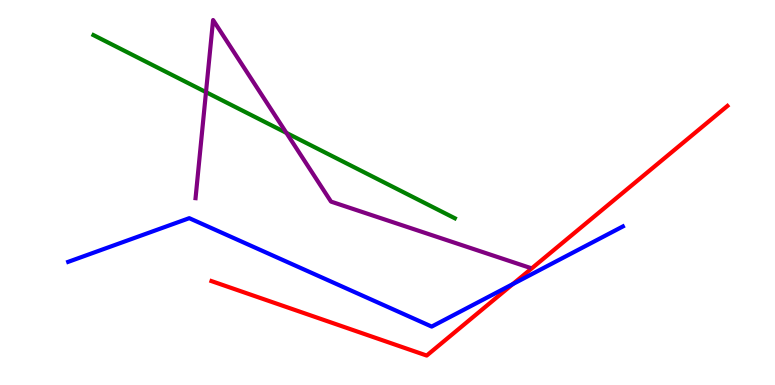[{'lines': ['blue', 'red'], 'intersections': [{'x': 6.62, 'y': 2.62}]}, {'lines': ['green', 'red'], 'intersections': []}, {'lines': ['purple', 'red'], 'intersections': []}, {'lines': ['blue', 'green'], 'intersections': []}, {'lines': ['blue', 'purple'], 'intersections': []}, {'lines': ['green', 'purple'], 'intersections': [{'x': 2.66, 'y': 7.61}, {'x': 3.7, 'y': 6.55}]}]